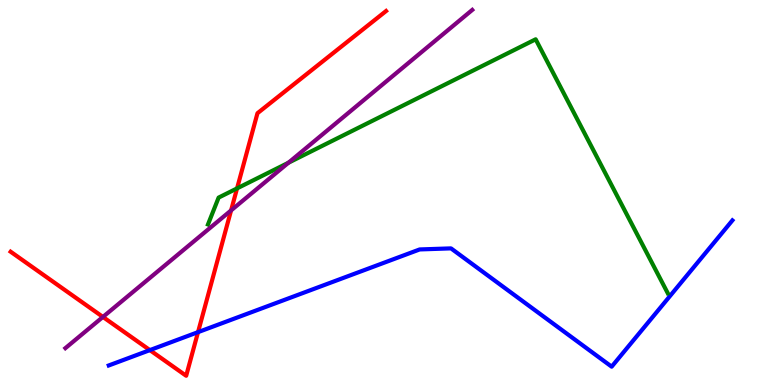[{'lines': ['blue', 'red'], 'intersections': [{'x': 1.93, 'y': 0.906}, {'x': 2.56, 'y': 1.37}]}, {'lines': ['green', 'red'], 'intersections': [{'x': 3.06, 'y': 5.11}]}, {'lines': ['purple', 'red'], 'intersections': [{'x': 1.33, 'y': 1.77}, {'x': 2.98, 'y': 4.53}]}, {'lines': ['blue', 'green'], 'intersections': []}, {'lines': ['blue', 'purple'], 'intersections': []}, {'lines': ['green', 'purple'], 'intersections': [{'x': 3.72, 'y': 5.77}]}]